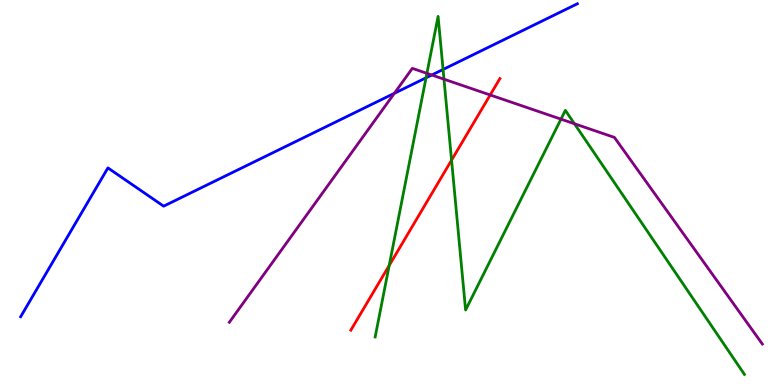[{'lines': ['blue', 'red'], 'intersections': []}, {'lines': ['green', 'red'], 'intersections': [{'x': 5.02, 'y': 3.11}, {'x': 5.83, 'y': 5.84}]}, {'lines': ['purple', 'red'], 'intersections': [{'x': 6.32, 'y': 7.53}]}, {'lines': ['blue', 'green'], 'intersections': [{'x': 5.5, 'y': 7.98}, {'x': 5.72, 'y': 8.2}]}, {'lines': ['blue', 'purple'], 'intersections': [{'x': 5.09, 'y': 7.58}, {'x': 5.57, 'y': 8.05}]}, {'lines': ['green', 'purple'], 'intersections': [{'x': 5.51, 'y': 8.09}, {'x': 5.73, 'y': 7.94}, {'x': 7.24, 'y': 6.91}, {'x': 7.41, 'y': 6.79}]}]